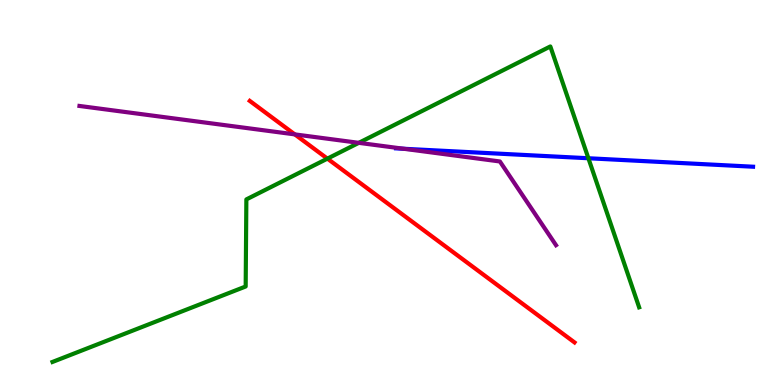[{'lines': ['blue', 'red'], 'intersections': []}, {'lines': ['green', 'red'], 'intersections': [{'x': 4.22, 'y': 5.88}]}, {'lines': ['purple', 'red'], 'intersections': [{'x': 3.8, 'y': 6.51}]}, {'lines': ['blue', 'green'], 'intersections': [{'x': 7.59, 'y': 5.89}]}, {'lines': ['blue', 'purple'], 'intersections': [{'x': 5.21, 'y': 6.14}]}, {'lines': ['green', 'purple'], 'intersections': [{'x': 4.63, 'y': 6.29}]}]